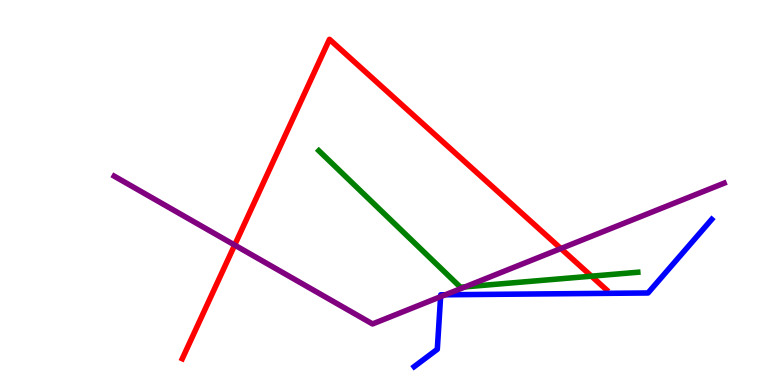[{'lines': ['blue', 'red'], 'intersections': []}, {'lines': ['green', 'red'], 'intersections': [{'x': 7.63, 'y': 2.83}]}, {'lines': ['purple', 'red'], 'intersections': [{'x': 3.03, 'y': 3.63}, {'x': 7.24, 'y': 3.54}]}, {'lines': ['blue', 'green'], 'intersections': []}, {'lines': ['blue', 'purple'], 'intersections': [{'x': 5.69, 'y': 2.29}, {'x': 5.75, 'y': 2.34}]}, {'lines': ['green', 'purple'], 'intersections': [{'x': 6.0, 'y': 2.55}]}]